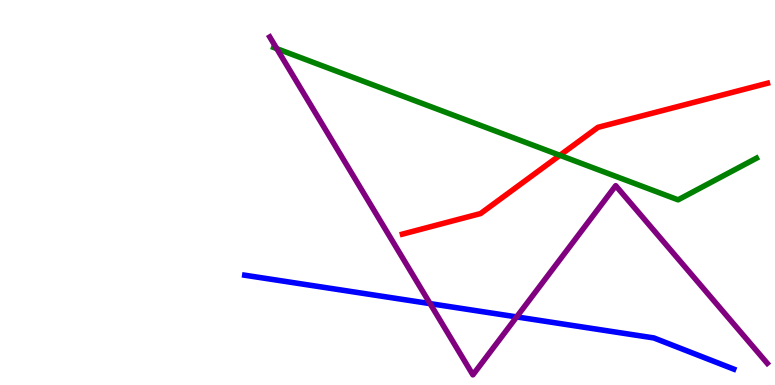[{'lines': ['blue', 'red'], 'intersections': []}, {'lines': ['green', 'red'], 'intersections': [{'x': 7.22, 'y': 5.97}]}, {'lines': ['purple', 'red'], 'intersections': []}, {'lines': ['blue', 'green'], 'intersections': []}, {'lines': ['blue', 'purple'], 'intersections': [{'x': 5.55, 'y': 2.11}, {'x': 6.67, 'y': 1.77}]}, {'lines': ['green', 'purple'], 'intersections': [{'x': 3.57, 'y': 8.74}]}]